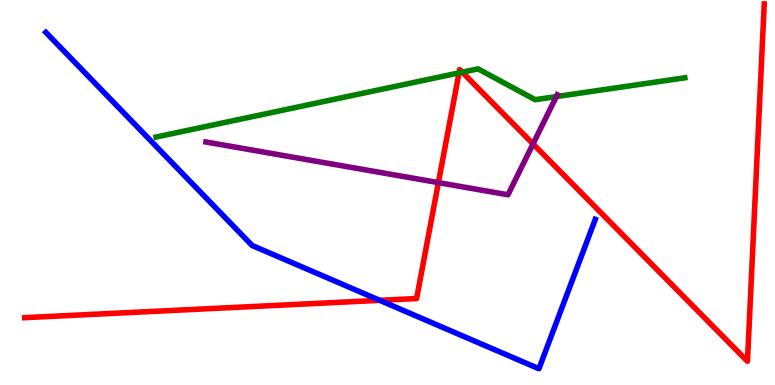[{'lines': ['blue', 'red'], 'intersections': [{'x': 4.9, 'y': 2.2}]}, {'lines': ['green', 'red'], 'intersections': [{'x': 5.92, 'y': 8.11}, {'x': 5.96, 'y': 8.12}]}, {'lines': ['purple', 'red'], 'intersections': [{'x': 5.66, 'y': 5.26}, {'x': 6.88, 'y': 6.26}]}, {'lines': ['blue', 'green'], 'intersections': []}, {'lines': ['blue', 'purple'], 'intersections': []}, {'lines': ['green', 'purple'], 'intersections': [{'x': 7.18, 'y': 7.49}]}]